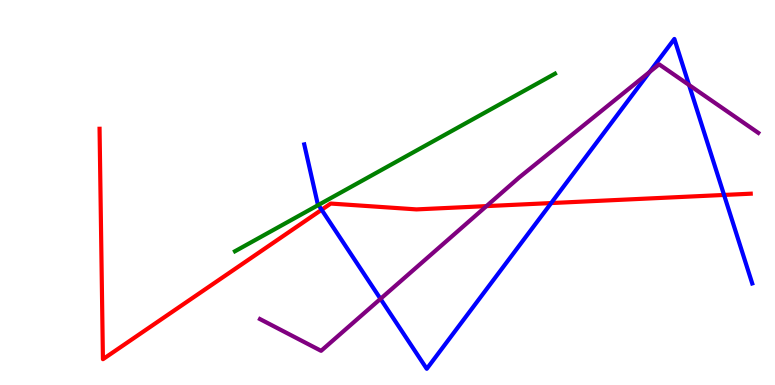[{'lines': ['blue', 'red'], 'intersections': [{'x': 4.15, 'y': 4.55}, {'x': 7.11, 'y': 4.73}, {'x': 9.34, 'y': 4.94}]}, {'lines': ['green', 'red'], 'intersections': []}, {'lines': ['purple', 'red'], 'intersections': [{'x': 6.28, 'y': 4.65}]}, {'lines': ['blue', 'green'], 'intersections': [{'x': 4.11, 'y': 4.68}]}, {'lines': ['blue', 'purple'], 'intersections': [{'x': 4.91, 'y': 2.24}, {'x': 8.38, 'y': 8.13}, {'x': 8.89, 'y': 7.79}]}, {'lines': ['green', 'purple'], 'intersections': []}]